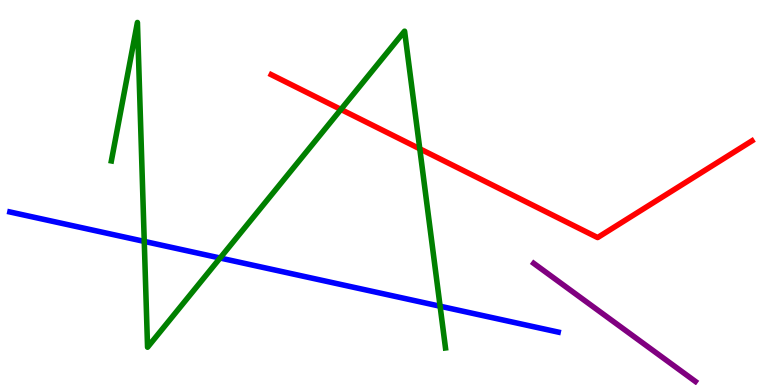[{'lines': ['blue', 'red'], 'intersections': []}, {'lines': ['green', 'red'], 'intersections': [{'x': 4.4, 'y': 7.16}, {'x': 5.42, 'y': 6.14}]}, {'lines': ['purple', 'red'], 'intersections': []}, {'lines': ['blue', 'green'], 'intersections': [{'x': 1.86, 'y': 3.73}, {'x': 2.84, 'y': 3.3}, {'x': 5.68, 'y': 2.05}]}, {'lines': ['blue', 'purple'], 'intersections': []}, {'lines': ['green', 'purple'], 'intersections': []}]